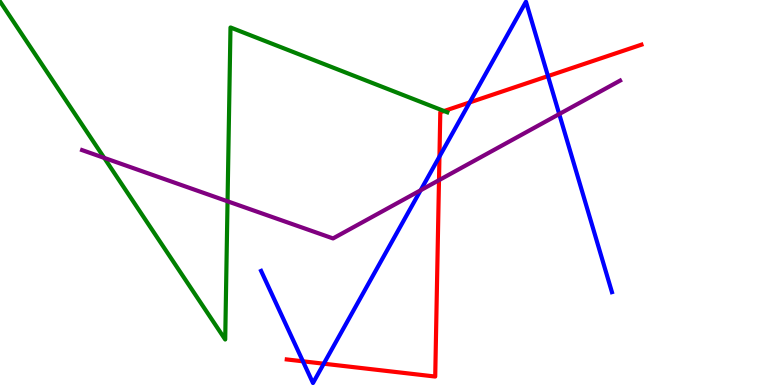[{'lines': ['blue', 'red'], 'intersections': [{'x': 3.91, 'y': 0.615}, {'x': 4.18, 'y': 0.553}, {'x': 5.67, 'y': 5.93}, {'x': 6.06, 'y': 7.34}, {'x': 7.07, 'y': 8.02}]}, {'lines': ['green', 'red'], 'intersections': [{'x': 5.73, 'y': 7.12}]}, {'lines': ['purple', 'red'], 'intersections': [{'x': 5.66, 'y': 5.32}]}, {'lines': ['blue', 'green'], 'intersections': []}, {'lines': ['blue', 'purple'], 'intersections': [{'x': 5.43, 'y': 5.06}, {'x': 7.22, 'y': 7.04}]}, {'lines': ['green', 'purple'], 'intersections': [{'x': 1.34, 'y': 5.9}, {'x': 2.94, 'y': 4.77}]}]